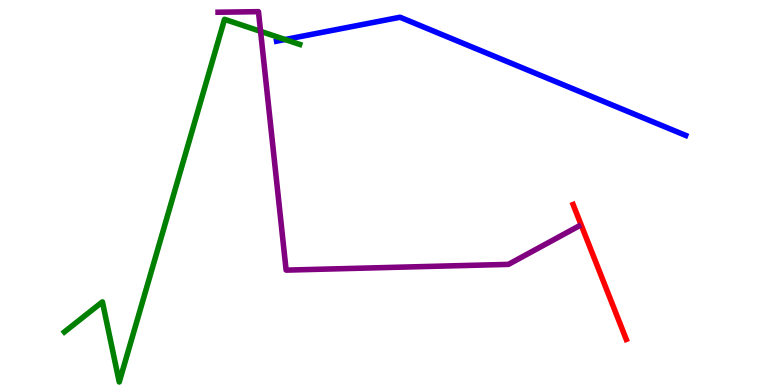[{'lines': ['blue', 'red'], 'intersections': []}, {'lines': ['green', 'red'], 'intersections': []}, {'lines': ['purple', 'red'], 'intersections': []}, {'lines': ['blue', 'green'], 'intersections': [{'x': 3.68, 'y': 8.97}]}, {'lines': ['blue', 'purple'], 'intersections': []}, {'lines': ['green', 'purple'], 'intersections': [{'x': 3.36, 'y': 9.19}]}]